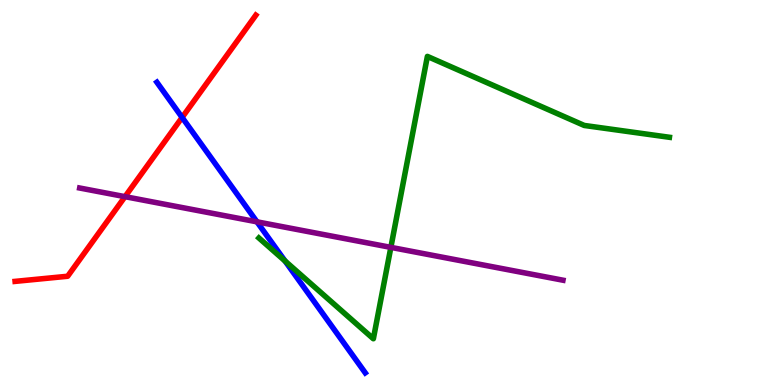[{'lines': ['blue', 'red'], 'intersections': [{'x': 2.35, 'y': 6.95}]}, {'lines': ['green', 'red'], 'intersections': []}, {'lines': ['purple', 'red'], 'intersections': [{'x': 1.61, 'y': 4.89}]}, {'lines': ['blue', 'green'], 'intersections': [{'x': 3.68, 'y': 3.22}]}, {'lines': ['blue', 'purple'], 'intersections': [{'x': 3.32, 'y': 4.24}]}, {'lines': ['green', 'purple'], 'intersections': [{'x': 5.04, 'y': 3.57}]}]